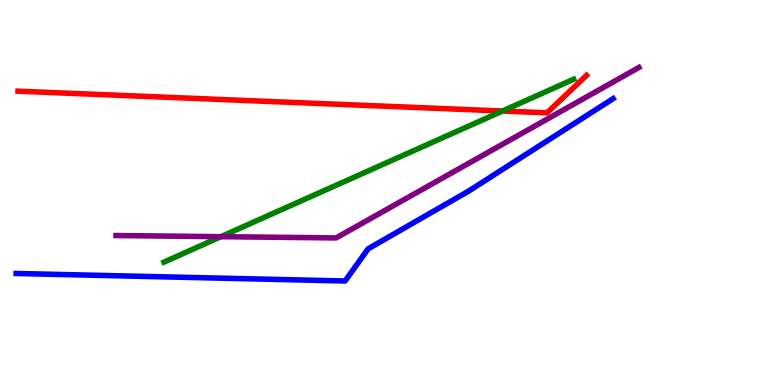[{'lines': ['blue', 'red'], 'intersections': []}, {'lines': ['green', 'red'], 'intersections': [{'x': 6.48, 'y': 7.12}]}, {'lines': ['purple', 'red'], 'intersections': []}, {'lines': ['blue', 'green'], 'intersections': []}, {'lines': ['blue', 'purple'], 'intersections': []}, {'lines': ['green', 'purple'], 'intersections': [{'x': 2.85, 'y': 3.85}]}]